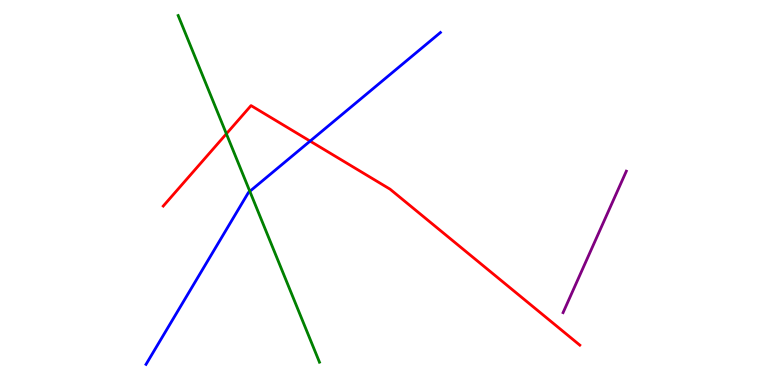[{'lines': ['blue', 'red'], 'intersections': [{'x': 4.0, 'y': 6.33}]}, {'lines': ['green', 'red'], 'intersections': [{'x': 2.92, 'y': 6.52}]}, {'lines': ['purple', 'red'], 'intersections': []}, {'lines': ['blue', 'green'], 'intersections': [{'x': 3.22, 'y': 5.03}]}, {'lines': ['blue', 'purple'], 'intersections': []}, {'lines': ['green', 'purple'], 'intersections': []}]